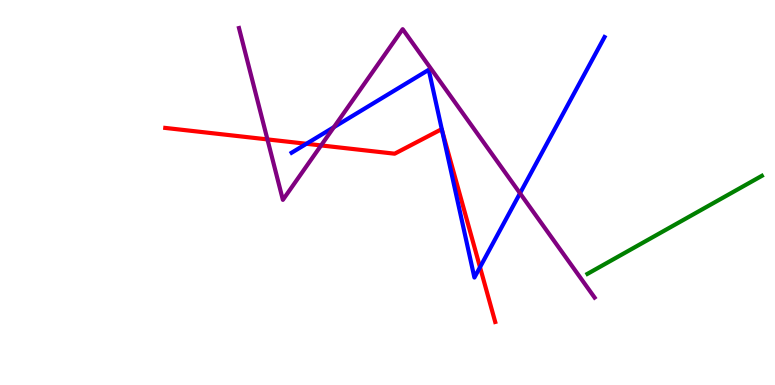[{'lines': ['blue', 'red'], 'intersections': [{'x': 3.95, 'y': 6.27}, {'x': 5.7, 'y': 6.6}, {'x': 6.19, 'y': 3.06}]}, {'lines': ['green', 'red'], 'intersections': []}, {'lines': ['purple', 'red'], 'intersections': [{'x': 3.45, 'y': 6.38}, {'x': 4.14, 'y': 6.22}]}, {'lines': ['blue', 'green'], 'intersections': []}, {'lines': ['blue', 'purple'], 'intersections': [{'x': 4.31, 'y': 6.7}, {'x': 6.71, 'y': 4.98}]}, {'lines': ['green', 'purple'], 'intersections': []}]